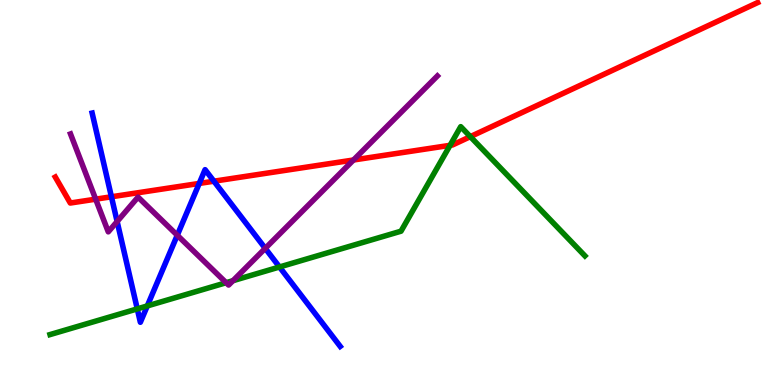[{'lines': ['blue', 'red'], 'intersections': [{'x': 1.44, 'y': 4.89}, {'x': 2.57, 'y': 5.24}, {'x': 2.76, 'y': 5.29}]}, {'lines': ['green', 'red'], 'intersections': [{'x': 5.81, 'y': 6.23}, {'x': 6.07, 'y': 6.45}]}, {'lines': ['purple', 'red'], 'intersections': [{'x': 1.23, 'y': 4.83}, {'x': 4.56, 'y': 5.84}]}, {'lines': ['blue', 'green'], 'intersections': [{'x': 1.77, 'y': 1.98}, {'x': 1.9, 'y': 2.05}, {'x': 3.61, 'y': 3.07}]}, {'lines': ['blue', 'purple'], 'intersections': [{'x': 1.51, 'y': 4.25}, {'x': 2.29, 'y': 3.89}, {'x': 3.42, 'y': 3.55}]}, {'lines': ['green', 'purple'], 'intersections': [{'x': 2.92, 'y': 2.66}, {'x': 3.01, 'y': 2.71}]}]